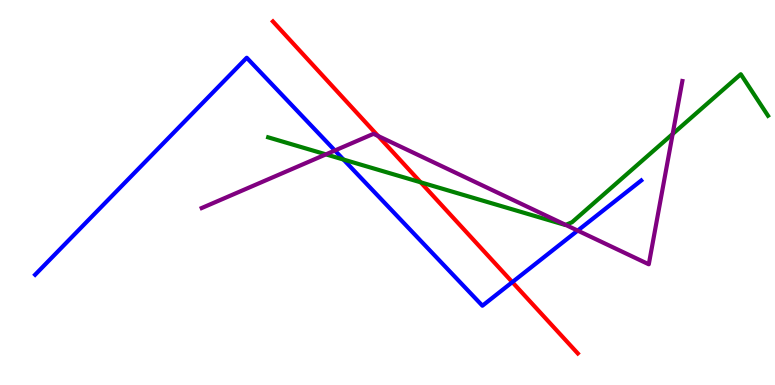[{'lines': ['blue', 'red'], 'intersections': [{'x': 6.61, 'y': 2.67}]}, {'lines': ['green', 'red'], 'intersections': [{'x': 5.43, 'y': 5.26}]}, {'lines': ['purple', 'red'], 'intersections': [{'x': 4.88, 'y': 6.47}]}, {'lines': ['blue', 'green'], 'intersections': [{'x': 4.43, 'y': 5.86}]}, {'lines': ['blue', 'purple'], 'intersections': [{'x': 4.32, 'y': 6.09}, {'x': 7.45, 'y': 4.01}]}, {'lines': ['green', 'purple'], 'intersections': [{'x': 4.21, 'y': 5.99}, {'x': 7.3, 'y': 4.16}, {'x': 8.68, 'y': 6.52}]}]